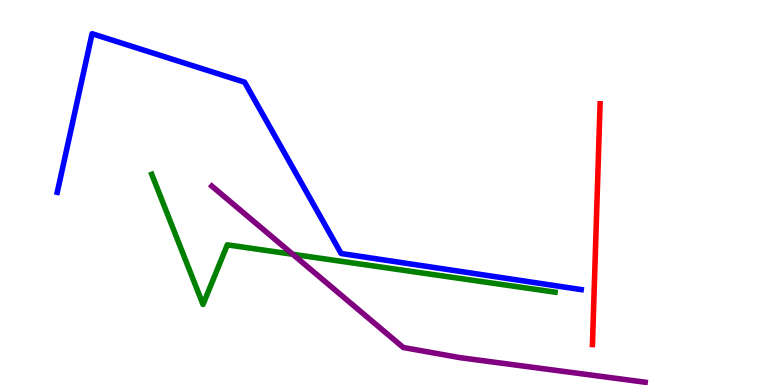[{'lines': ['blue', 'red'], 'intersections': []}, {'lines': ['green', 'red'], 'intersections': []}, {'lines': ['purple', 'red'], 'intersections': []}, {'lines': ['blue', 'green'], 'intersections': []}, {'lines': ['blue', 'purple'], 'intersections': []}, {'lines': ['green', 'purple'], 'intersections': [{'x': 3.78, 'y': 3.39}]}]